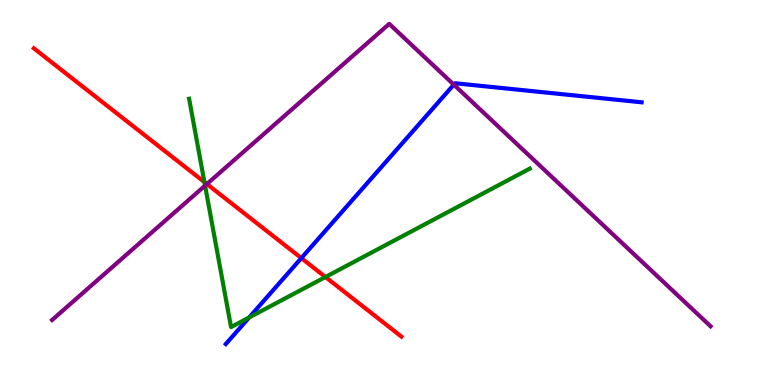[{'lines': ['blue', 'red'], 'intersections': [{'x': 3.89, 'y': 3.3}]}, {'lines': ['green', 'red'], 'intersections': [{'x': 2.64, 'y': 5.27}, {'x': 4.2, 'y': 2.8}]}, {'lines': ['purple', 'red'], 'intersections': [{'x': 2.67, 'y': 5.22}]}, {'lines': ['blue', 'green'], 'intersections': [{'x': 3.21, 'y': 1.75}]}, {'lines': ['blue', 'purple'], 'intersections': [{'x': 5.86, 'y': 7.8}]}, {'lines': ['green', 'purple'], 'intersections': [{'x': 2.65, 'y': 5.18}]}]